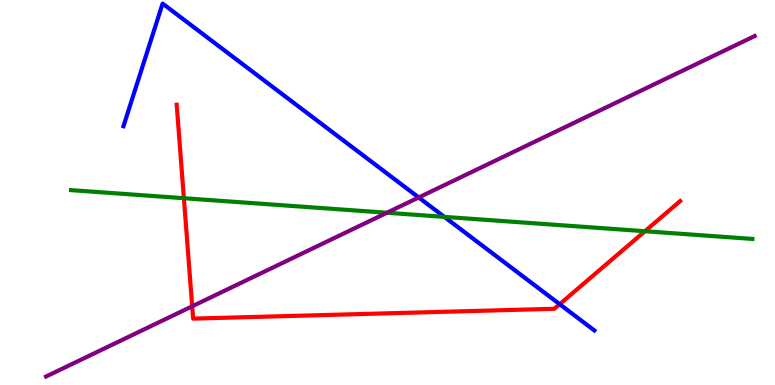[{'lines': ['blue', 'red'], 'intersections': [{'x': 7.22, 'y': 2.1}]}, {'lines': ['green', 'red'], 'intersections': [{'x': 2.37, 'y': 4.85}, {'x': 8.32, 'y': 3.99}]}, {'lines': ['purple', 'red'], 'intersections': [{'x': 2.48, 'y': 2.04}]}, {'lines': ['blue', 'green'], 'intersections': [{'x': 5.73, 'y': 4.37}]}, {'lines': ['blue', 'purple'], 'intersections': [{'x': 5.4, 'y': 4.87}]}, {'lines': ['green', 'purple'], 'intersections': [{'x': 4.99, 'y': 4.47}]}]